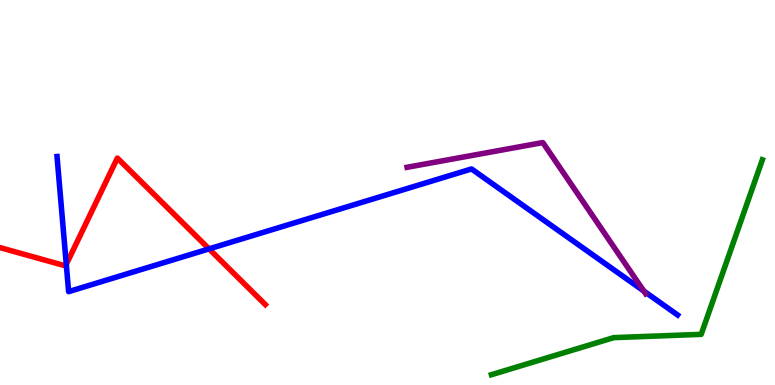[{'lines': ['blue', 'red'], 'intersections': [{'x': 0.855, 'y': 3.13}, {'x': 2.7, 'y': 3.54}]}, {'lines': ['green', 'red'], 'intersections': []}, {'lines': ['purple', 'red'], 'intersections': []}, {'lines': ['blue', 'green'], 'intersections': []}, {'lines': ['blue', 'purple'], 'intersections': [{'x': 8.31, 'y': 2.44}]}, {'lines': ['green', 'purple'], 'intersections': []}]